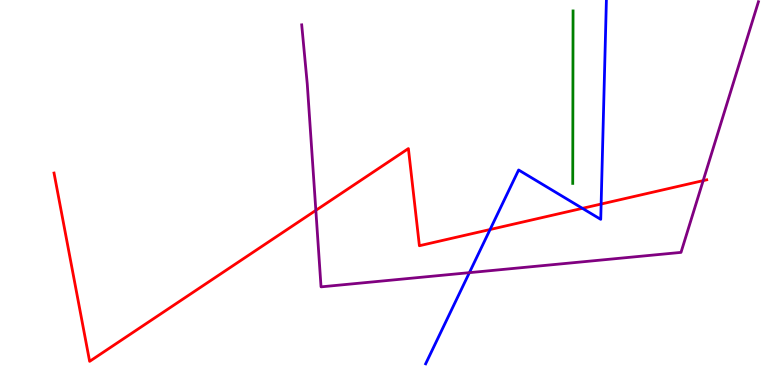[{'lines': ['blue', 'red'], 'intersections': [{'x': 6.32, 'y': 4.04}, {'x': 7.51, 'y': 4.59}, {'x': 7.76, 'y': 4.7}]}, {'lines': ['green', 'red'], 'intersections': []}, {'lines': ['purple', 'red'], 'intersections': [{'x': 4.08, 'y': 4.54}, {'x': 9.07, 'y': 5.31}]}, {'lines': ['blue', 'green'], 'intersections': []}, {'lines': ['blue', 'purple'], 'intersections': [{'x': 6.06, 'y': 2.92}]}, {'lines': ['green', 'purple'], 'intersections': []}]